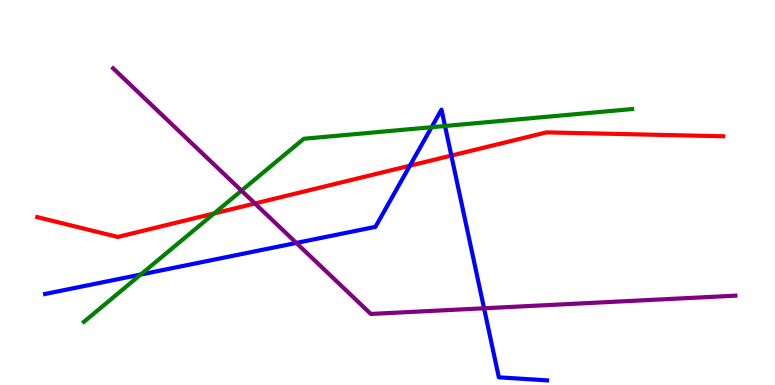[{'lines': ['blue', 'red'], 'intersections': [{'x': 5.29, 'y': 5.7}, {'x': 5.82, 'y': 5.96}]}, {'lines': ['green', 'red'], 'intersections': [{'x': 2.76, 'y': 4.46}]}, {'lines': ['purple', 'red'], 'intersections': [{'x': 3.29, 'y': 4.71}]}, {'lines': ['blue', 'green'], 'intersections': [{'x': 1.82, 'y': 2.87}, {'x': 5.57, 'y': 6.7}, {'x': 5.74, 'y': 6.73}]}, {'lines': ['blue', 'purple'], 'intersections': [{'x': 3.82, 'y': 3.69}, {'x': 6.25, 'y': 1.99}]}, {'lines': ['green', 'purple'], 'intersections': [{'x': 3.12, 'y': 5.05}]}]